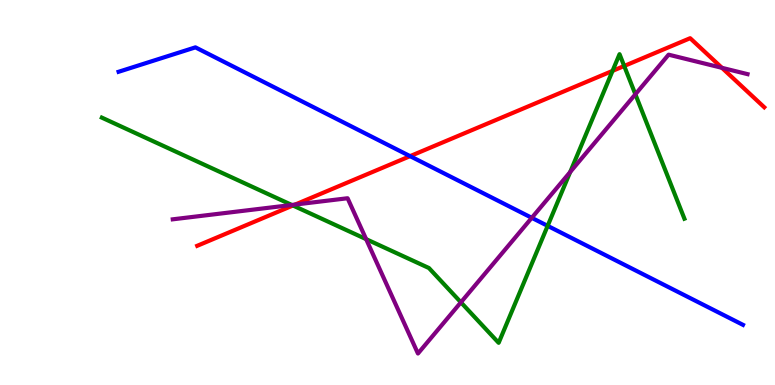[{'lines': ['blue', 'red'], 'intersections': [{'x': 5.29, 'y': 5.94}]}, {'lines': ['green', 'red'], 'intersections': [{'x': 3.78, 'y': 4.66}, {'x': 7.9, 'y': 8.16}, {'x': 8.05, 'y': 8.29}]}, {'lines': ['purple', 'red'], 'intersections': [{'x': 3.81, 'y': 4.69}, {'x': 9.32, 'y': 8.24}]}, {'lines': ['blue', 'green'], 'intersections': [{'x': 7.07, 'y': 4.13}]}, {'lines': ['blue', 'purple'], 'intersections': [{'x': 6.86, 'y': 4.34}]}, {'lines': ['green', 'purple'], 'intersections': [{'x': 3.77, 'y': 4.68}, {'x': 4.72, 'y': 3.79}, {'x': 5.95, 'y': 2.15}, {'x': 7.36, 'y': 5.53}, {'x': 8.2, 'y': 7.55}]}]